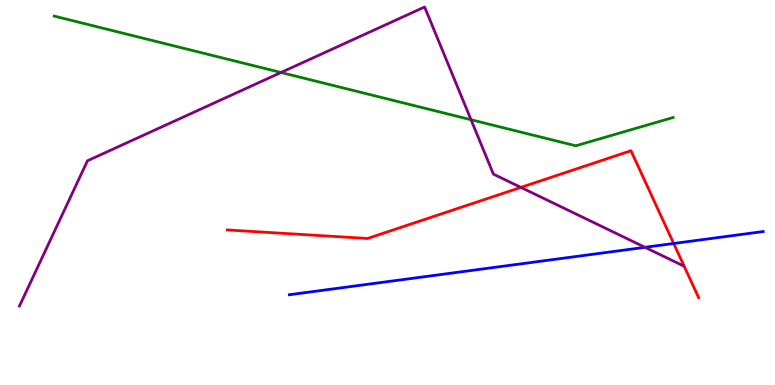[{'lines': ['blue', 'red'], 'intersections': [{'x': 8.69, 'y': 3.68}]}, {'lines': ['green', 'red'], 'intersections': []}, {'lines': ['purple', 'red'], 'intersections': [{'x': 6.72, 'y': 5.13}]}, {'lines': ['blue', 'green'], 'intersections': []}, {'lines': ['blue', 'purple'], 'intersections': [{'x': 8.32, 'y': 3.58}]}, {'lines': ['green', 'purple'], 'intersections': [{'x': 3.63, 'y': 8.12}, {'x': 6.08, 'y': 6.89}]}]